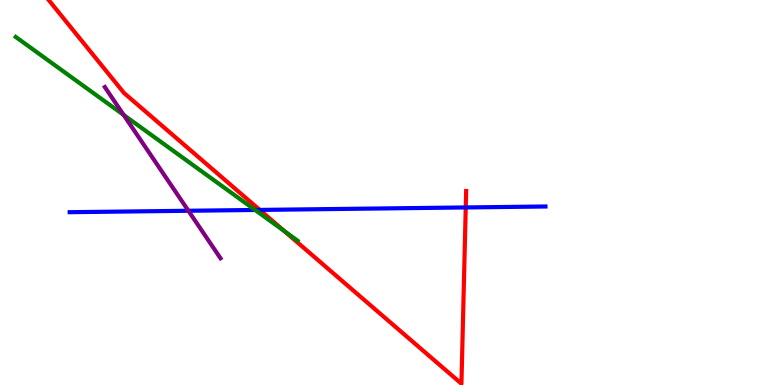[{'lines': ['blue', 'red'], 'intersections': [{'x': 3.35, 'y': 4.55}, {'x': 6.01, 'y': 4.61}]}, {'lines': ['green', 'red'], 'intersections': [{'x': 3.67, 'y': 4.0}]}, {'lines': ['purple', 'red'], 'intersections': []}, {'lines': ['blue', 'green'], 'intersections': [{'x': 3.29, 'y': 4.55}]}, {'lines': ['blue', 'purple'], 'intersections': [{'x': 2.43, 'y': 4.53}]}, {'lines': ['green', 'purple'], 'intersections': [{'x': 1.6, 'y': 7.01}]}]